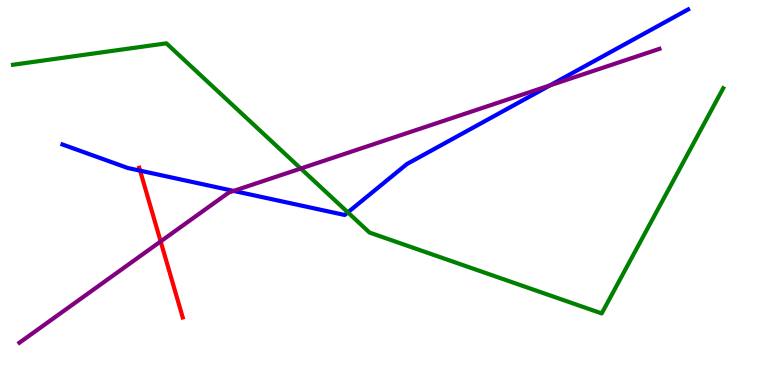[{'lines': ['blue', 'red'], 'intersections': [{'x': 1.81, 'y': 5.57}]}, {'lines': ['green', 'red'], 'intersections': []}, {'lines': ['purple', 'red'], 'intersections': [{'x': 2.07, 'y': 3.73}]}, {'lines': ['blue', 'green'], 'intersections': [{'x': 4.49, 'y': 4.48}]}, {'lines': ['blue', 'purple'], 'intersections': [{'x': 3.01, 'y': 5.04}, {'x': 7.1, 'y': 7.78}]}, {'lines': ['green', 'purple'], 'intersections': [{'x': 3.88, 'y': 5.62}]}]